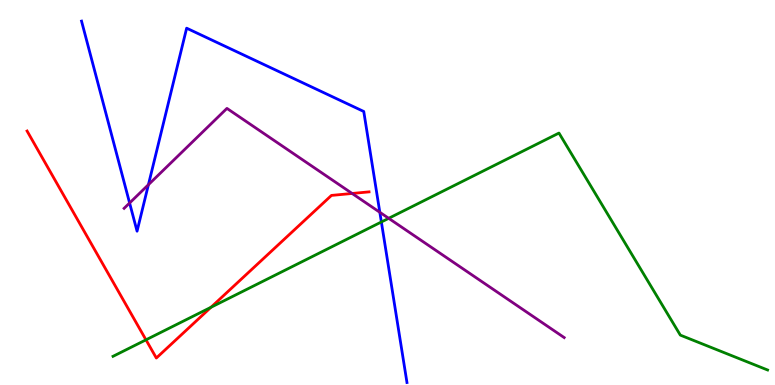[{'lines': ['blue', 'red'], 'intersections': []}, {'lines': ['green', 'red'], 'intersections': [{'x': 1.88, 'y': 1.17}, {'x': 2.72, 'y': 2.02}]}, {'lines': ['purple', 'red'], 'intersections': [{'x': 4.54, 'y': 4.97}]}, {'lines': ['blue', 'green'], 'intersections': [{'x': 4.92, 'y': 4.23}]}, {'lines': ['blue', 'purple'], 'intersections': [{'x': 1.67, 'y': 4.73}, {'x': 1.92, 'y': 5.2}, {'x': 4.9, 'y': 4.49}]}, {'lines': ['green', 'purple'], 'intersections': [{'x': 5.02, 'y': 4.33}]}]